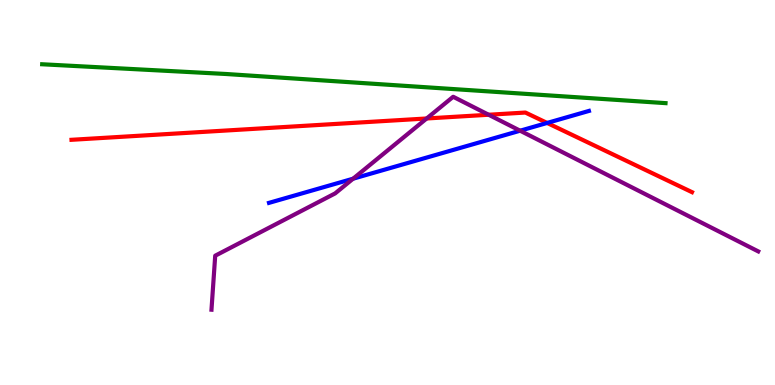[{'lines': ['blue', 'red'], 'intersections': [{'x': 7.06, 'y': 6.81}]}, {'lines': ['green', 'red'], 'intersections': []}, {'lines': ['purple', 'red'], 'intersections': [{'x': 5.51, 'y': 6.92}, {'x': 6.31, 'y': 7.02}]}, {'lines': ['blue', 'green'], 'intersections': []}, {'lines': ['blue', 'purple'], 'intersections': [{'x': 4.56, 'y': 5.36}, {'x': 6.71, 'y': 6.61}]}, {'lines': ['green', 'purple'], 'intersections': []}]